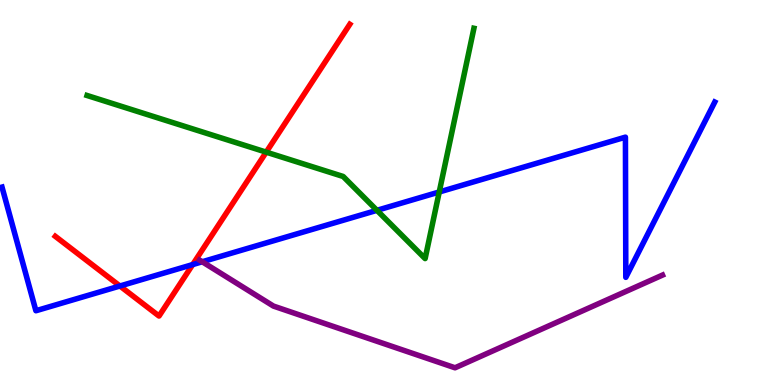[{'lines': ['blue', 'red'], 'intersections': [{'x': 1.55, 'y': 2.57}, {'x': 2.49, 'y': 3.13}]}, {'lines': ['green', 'red'], 'intersections': [{'x': 3.44, 'y': 6.05}]}, {'lines': ['purple', 'red'], 'intersections': []}, {'lines': ['blue', 'green'], 'intersections': [{'x': 4.86, 'y': 4.54}, {'x': 5.67, 'y': 5.01}]}, {'lines': ['blue', 'purple'], 'intersections': [{'x': 2.61, 'y': 3.2}]}, {'lines': ['green', 'purple'], 'intersections': []}]